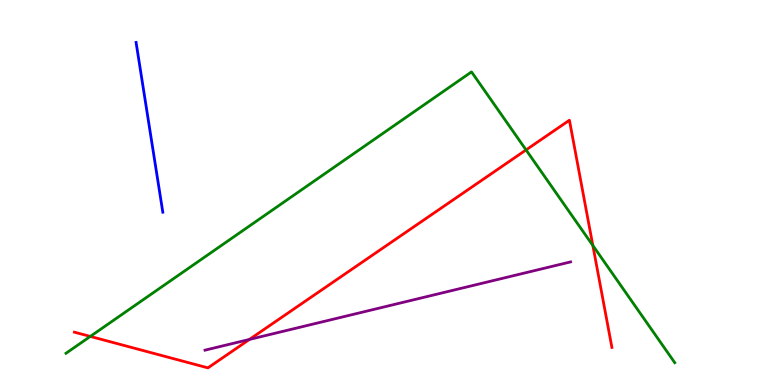[{'lines': ['blue', 'red'], 'intersections': []}, {'lines': ['green', 'red'], 'intersections': [{'x': 1.17, 'y': 1.26}, {'x': 6.79, 'y': 6.11}, {'x': 7.65, 'y': 3.62}]}, {'lines': ['purple', 'red'], 'intersections': [{'x': 3.22, 'y': 1.18}]}, {'lines': ['blue', 'green'], 'intersections': []}, {'lines': ['blue', 'purple'], 'intersections': []}, {'lines': ['green', 'purple'], 'intersections': []}]